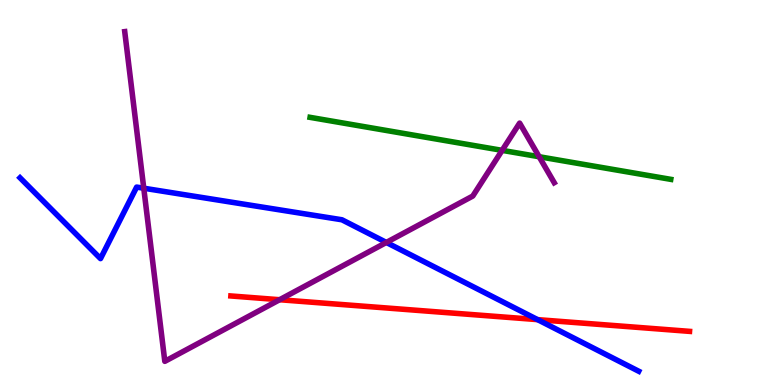[{'lines': ['blue', 'red'], 'intersections': [{'x': 6.94, 'y': 1.7}]}, {'lines': ['green', 'red'], 'intersections': []}, {'lines': ['purple', 'red'], 'intersections': [{'x': 3.61, 'y': 2.21}]}, {'lines': ['blue', 'green'], 'intersections': []}, {'lines': ['blue', 'purple'], 'intersections': [{'x': 1.86, 'y': 5.11}, {'x': 4.99, 'y': 3.7}]}, {'lines': ['green', 'purple'], 'intersections': [{'x': 6.48, 'y': 6.09}, {'x': 6.96, 'y': 5.93}]}]